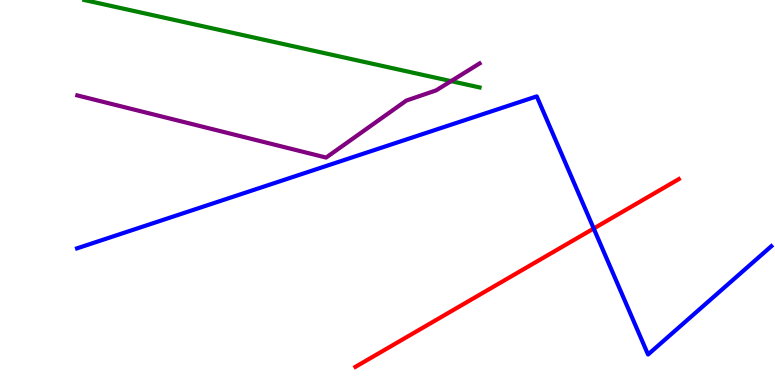[{'lines': ['blue', 'red'], 'intersections': [{'x': 7.66, 'y': 4.06}]}, {'lines': ['green', 'red'], 'intersections': []}, {'lines': ['purple', 'red'], 'intersections': []}, {'lines': ['blue', 'green'], 'intersections': []}, {'lines': ['blue', 'purple'], 'intersections': []}, {'lines': ['green', 'purple'], 'intersections': [{'x': 5.82, 'y': 7.89}]}]